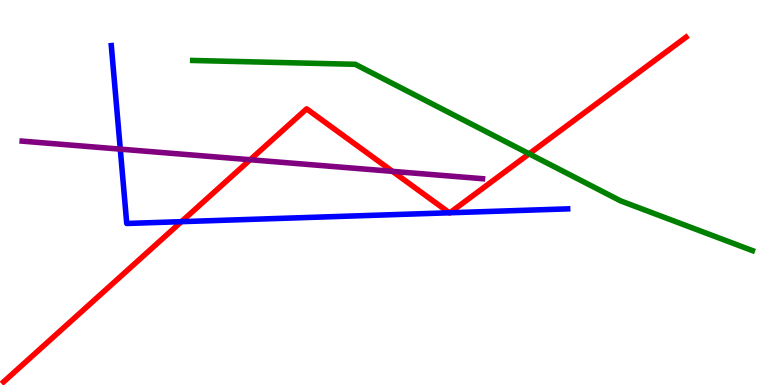[{'lines': ['blue', 'red'], 'intersections': [{'x': 2.34, 'y': 4.24}, {'x': 5.8, 'y': 4.47}, {'x': 5.8, 'y': 4.47}]}, {'lines': ['green', 'red'], 'intersections': [{'x': 6.83, 'y': 6.0}]}, {'lines': ['purple', 'red'], 'intersections': [{'x': 3.23, 'y': 5.85}, {'x': 5.06, 'y': 5.55}]}, {'lines': ['blue', 'green'], 'intersections': []}, {'lines': ['blue', 'purple'], 'intersections': [{'x': 1.55, 'y': 6.13}]}, {'lines': ['green', 'purple'], 'intersections': []}]